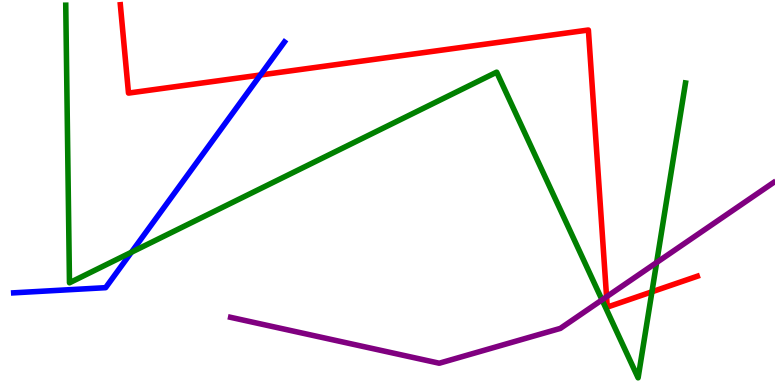[{'lines': ['blue', 'red'], 'intersections': [{'x': 3.36, 'y': 8.05}]}, {'lines': ['green', 'red'], 'intersections': [{'x': 8.41, 'y': 2.42}]}, {'lines': ['purple', 'red'], 'intersections': [{'x': 7.83, 'y': 2.29}]}, {'lines': ['blue', 'green'], 'intersections': [{'x': 1.7, 'y': 3.45}]}, {'lines': ['blue', 'purple'], 'intersections': []}, {'lines': ['green', 'purple'], 'intersections': [{'x': 7.77, 'y': 2.21}, {'x': 8.47, 'y': 3.18}]}]